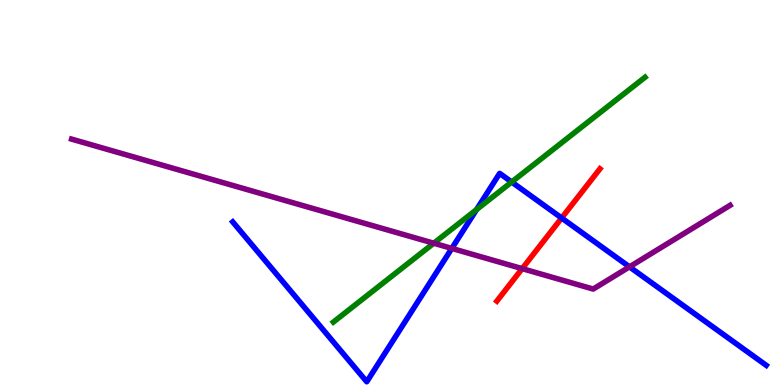[{'lines': ['blue', 'red'], 'intersections': [{'x': 7.25, 'y': 4.34}]}, {'lines': ['green', 'red'], 'intersections': []}, {'lines': ['purple', 'red'], 'intersections': [{'x': 6.74, 'y': 3.02}]}, {'lines': ['blue', 'green'], 'intersections': [{'x': 6.15, 'y': 4.56}, {'x': 6.6, 'y': 5.27}]}, {'lines': ['blue', 'purple'], 'intersections': [{'x': 5.83, 'y': 3.55}, {'x': 8.12, 'y': 3.07}]}, {'lines': ['green', 'purple'], 'intersections': [{'x': 5.6, 'y': 3.68}]}]